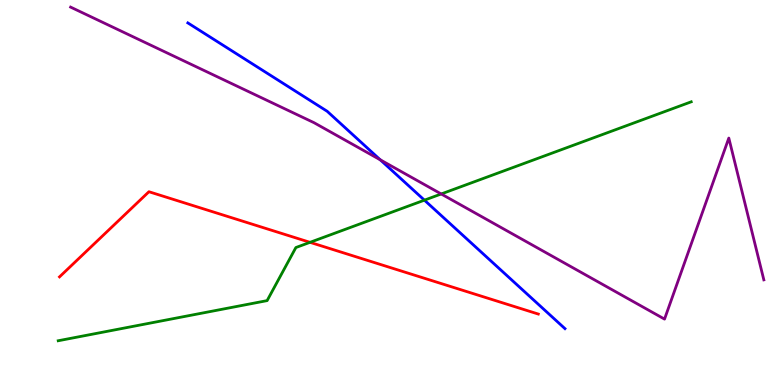[{'lines': ['blue', 'red'], 'intersections': []}, {'lines': ['green', 'red'], 'intersections': [{'x': 4.0, 'y': 3.71}]}, {'lines': ['purple', 'red'], 'intersections': []}, {'lines': ['blue', 'green'], 'intersections': [{'x': 5.48, 'y': 4.8}]}, {'lines': ['blue', 'purple'], 'intersections': [{'x': 4.91, 'y': 5.85}]}, {'lines': ['green', 'purple'], 'intersections': [{'x': 5.69, 'y': 4.96}]}]